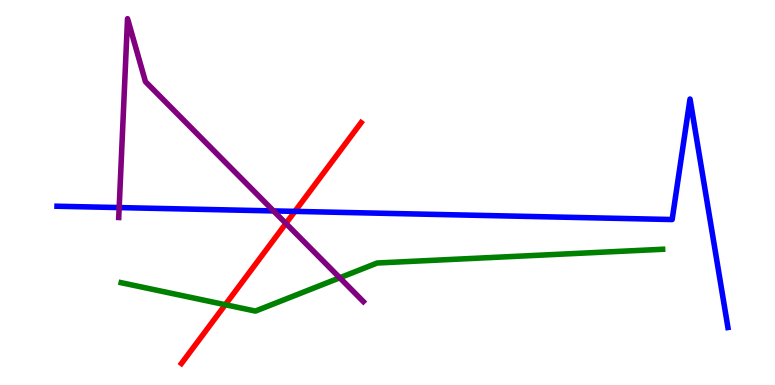[{'lines': ['blue', 'red'], 'intersections': [{'x': 3.81, 'y': 4.51}]}, {'lines': ['green', 'red'], 'intersections': [{'x': 2.91, 'y': 2.09}]}, {'lines': ['purple', 'red'], 'intersections': [{'x': 3.69, 'y': 4.2}]}, {'lines': ['blue', 'green'], 'intersections': []}, {'lines': ['blue', 'purple'], 'intersections': [{'x': 1.54, 'y': 4.61}, {'x': 3.53, 'y': 4.52}]}, {'lines': ['green', 'purple'], 'intersections': [{'x': 4.38, 'y': 2.78}]}]